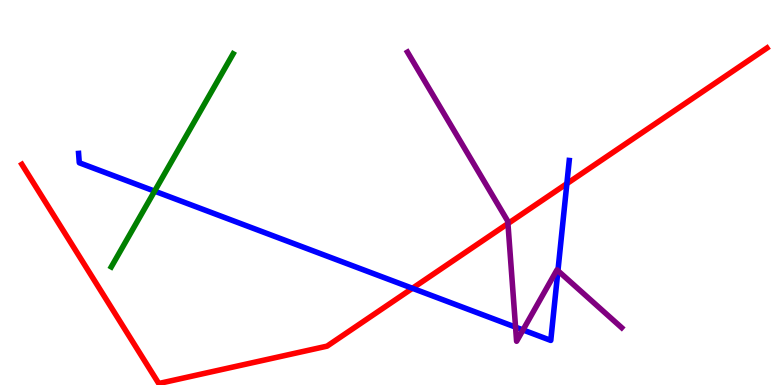[{'lines': ['blue', 'red'], 'intersections': [{'x': 5.32, 'y': 2.51}, {'x': 7.31, 'y': 5.23}]}, {'lines': ['green', 'red'], 'intersections': []}, {'lines': ['purple', 'red'], 'intersections': [{'x': 6.55, 'y': 4.19}]}, {'lines': ['blue', 'green'], 'intersections': [{'x': 1.99, 'y': 5.04}]}, {'lines': ['blue', 'purple'], 'intersections': [{'x': 6.65, 'y': 1.5}, {'x': 6.75, 'y': 1.43}, {'x': 7.2, 'y': 2.97}]}, {'lines': ['green', 'purple'], 'intersections': []}]